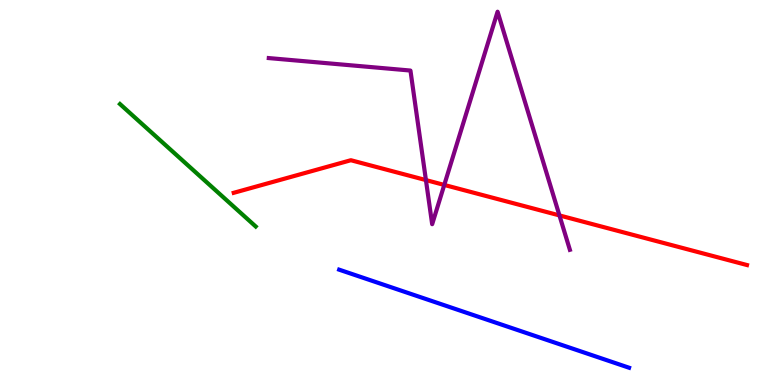[{'lines': ['blue', 'red'], 'intersections': []}, {'lines': ['green', 'red'], 'intersections': []}, {'lines': ['purple', 'red'], 'intersections': [{'x': 5.5, 'y': 5.32}, {'x': 5.73, 'y': 5.2}, {'x': 7.22, 'y': 4.4}]}, {'lines': ['blue', 'green'], 'intersections': []}, {'lines': ['blue', 'purple'], 'intersections': []}, {'lines': ['green', 'purple'], 'intersections': []}]